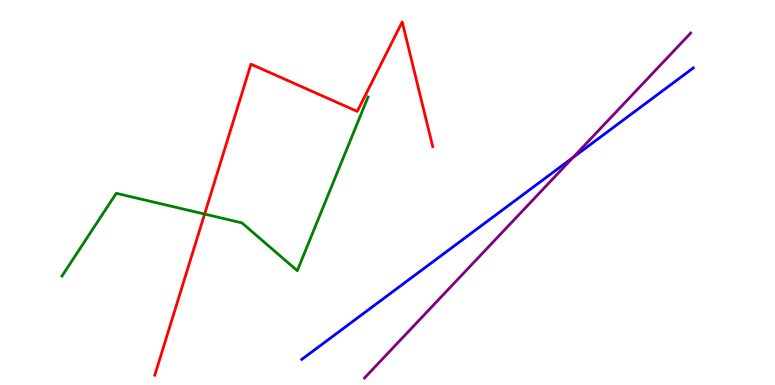[{'lines': ['blue', 'red'], 'intersections': []}, {'lines': ['green', 'red'], 'intersections': [{'x': 2.64, 'y': 4.44}]}, {'lines': ['purple', 'red'], 'intersections': []}, {'lines': ['blue', 'green'], 'intersections': []}, {'lines': ['blue', 'purple'], 'intersections': [{'x': 7.39, 'y': 5.91}]}, {'lines': ['green', 'purple'], 'intersections': []}]